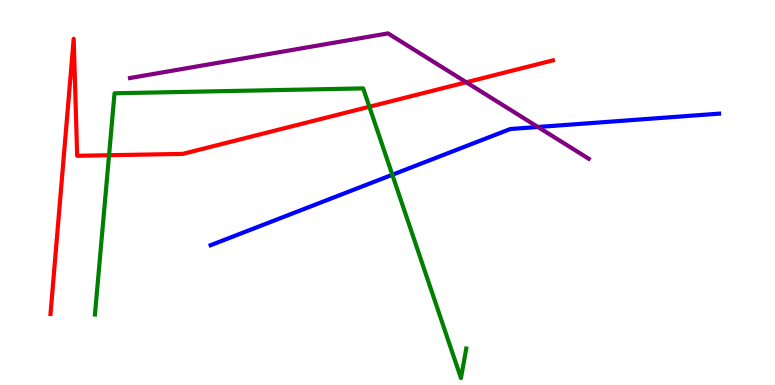[{'lines': ['blue', 'red'], 'intersections': []}, {'lines': ['green', 'red'], 'intersections': [{'x': 1.41, 'y': 5.97}, {'x': 4.77, 'y': 7.23}]}, {'lines': ['purple', 'red'], 'intersections': [{'x': 6.02, 'y': 7.86}]}, {'lines': ['blue', 'green'], 'intersections': [{'x': 5.06, 'y': 5.46}]}, {'lines': ['blue', 'purple'], 'intersections': [{'x': 6.94, 'y': 6.7}]}, {'lines': ['green', 'purple'], 'intersections': []}]